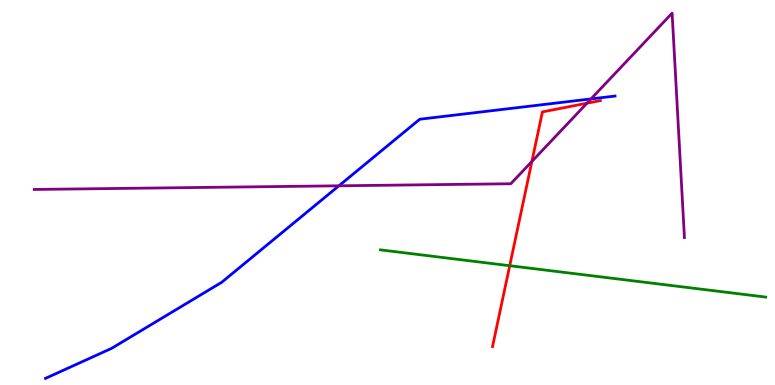[{'lines': ['blue', 'red'], 'intersections': []}, {'lines': ['green', 'red'], 'intersections': [{'x': 6.58, 'y': 3.1}]}, {'lines': ['purple', 'red'], 'intersections': [{'x': 6.86, 'y': 5.81}, {'x': 7.57, 'y': 7.32}]}, {'lines': ['blue', 'green'], 'intersections': []}, {'lines': ['blue', 'purple'], 'intersections': [{'x': 4.37, 'y': 5.17}, {'x': 7.63, 'y': 7.43}]}, {'lines': ['green', 'purple'], 'intersections': []}]